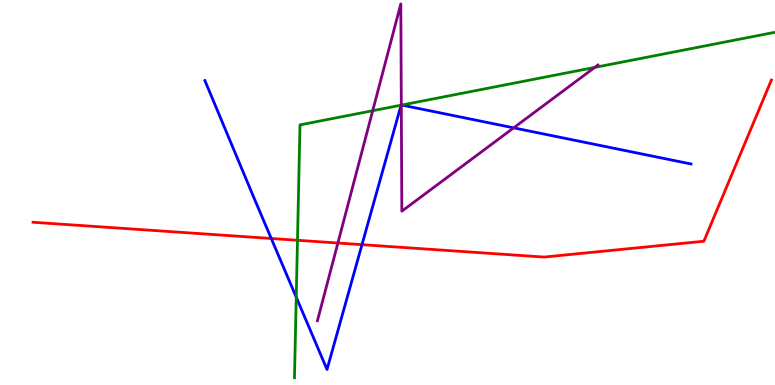[{'lines': ['blue', 'red'], 'intersections': [{'x': 3.5, 'y': 3.81}, {'x': 4.67, 'y': 3.65}]}, {'lines': ['green', 'red'], 'intersections': [{'x': 3.84, 'y': 3.76}]}, {'lines': ['purple', 'red'], 'intersections': [{'x': 4.36, 'y': 3.69}]}, {'lines': ['blue', 'green'], 'intersections': [{'x': 3.82, 'y': 2.28}, {'x': 5.18, 'y': 7.27}, {'x': 5.18, 'y': 7.27}]}, {'lines': ['blue', 'purple'], 'intersections': [{'x': 5.18, 'y': 7.27}, {'x': 6.63, 'y': 6.68}]}, {'lines': ['green', 'purple'], 'intersections': [{'x': 4.81, 'y': 7.12}, {'x': 5.18, 'y': 7.27}, {'x': 7.67, 'y': 8.25}]}]